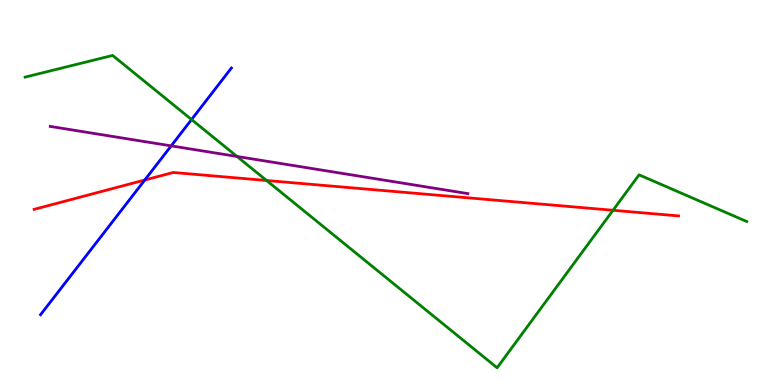[{'lines': ['blue', 'red'], 'intersections': [{'x': 1.87, 'y': 5.32}]}, {'lines': ['green', 'red'], 'intersections': [{'x': 3.44, 'y': 5.31}, {'x': 7.91, 'y': 4.54}]}, {'lines': ['purple', 'red'], 'intersections': []}, {'lines': ['blue', 'green'], 'intersections': [{'x': 2.47, 'y': 6.89}]}, {'lines': ['blue', 'purple'], 'intersections': [{'x': 2.21, 'y': 6.21}]}, {'lines': ['green', 'purple'], 'intersections': [{'x': 3.06, 'y': 5.94}]}]